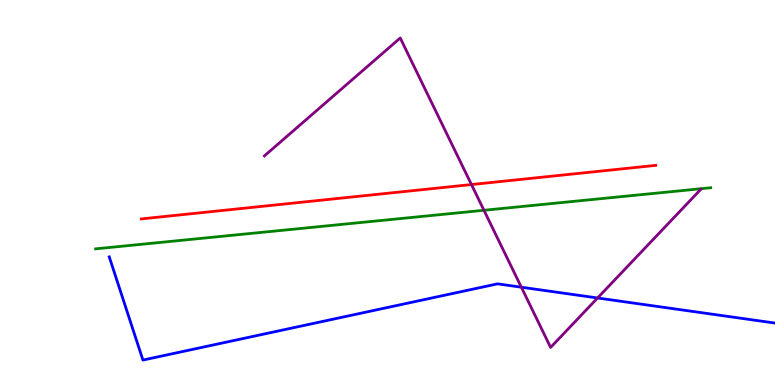[{'lines': ['blue', 'red'], 'intersections': []}, {'lines': ['green', 'red'], 'intersections': []}, {'lines': ['purple', 'red'], 'intersections': [{'x': 6.08, 'y': 5.21}]}, {'lines': ['blue', 'green'], 'intersections': []}, {'lines': ['blue', 'purple'], 'intersections': [{'x': 6.73, 'y': 2.54}, {'x': 7.71, 'y': 2.26}]}, {'lines': ['green', 'purple'], 'intersections': [{'x': 6.24, 'y': 4.54}]}]